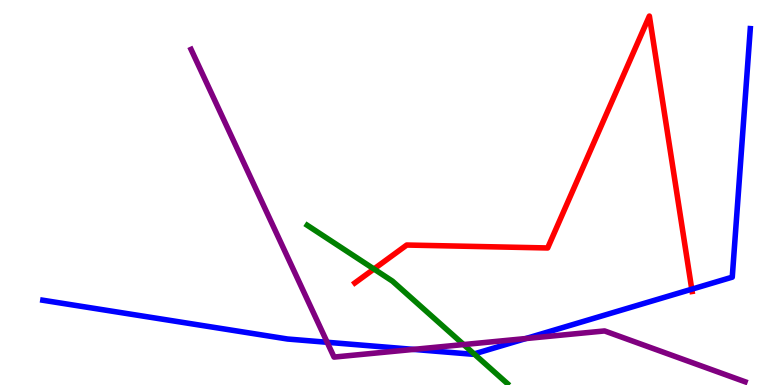[{'lines': ['blue', 'red'], 'intersections': [{'x': 8.93, 'y': 2.49}]}, {'lines': ['green', 'red'], 'intersections': [{'x': 4.83, 'y': 3.01}]}, {'lines': ['purple', 'red'], 'intersections': []}, {'lines': ['blue', 'green'], 'intersections': [{'x': 6.12, 'y': 0.807}]}, {'lines': ['blue', 'purple'], 'intersections': [{'x': 4.22, 'y': 1.11}, {'x': 5.34, 'y': 0.925}, {'x': 6.79, 'y': 1.21}]}, {'lines': ['green', 'purple'], 'intersections': [{'x': 5.98, 'y': 1.05}]}]